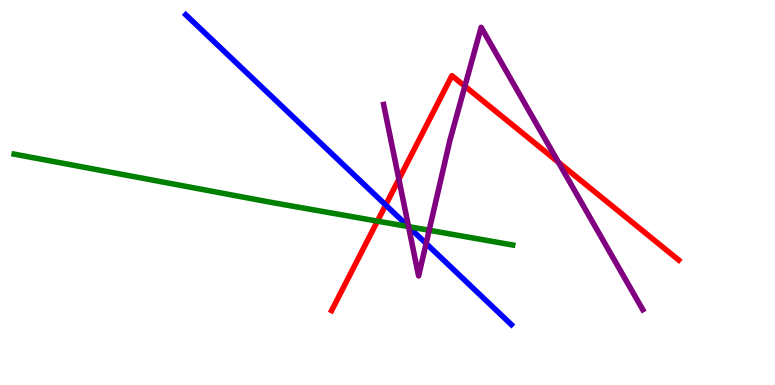[{'lines': ['blue', 'red'], 'intersections': [{'x': 4.98, 'y': 4.68}]}, {'lines': ['green', 'red'], 'intersections': [{'x': 4.87, 'y': 4.26}]}, {'lines': ['purple', 'red'], 'intersections': [{'x': 5.15, 'y': 5.34}, {'x': 6.0, 'y': 7.76}, {'x': 7.21, 'y': 5.79}]}, {'lines': ['blue', 'green'], 'intersections': [{'x': 5.27, 'y': 4.11}]}, {'lines': ['blue', 'purple'], 'intersections': [{'x': 5.27, 'y': 4.11}, {'x': 5.5, 'y': 3.68}]}, {'lines': ['green', 'purple'], 'intersections': [{'x': 5.27, 'y': 4.11}, {'x': 5.54, 'y': 4.02}]}]